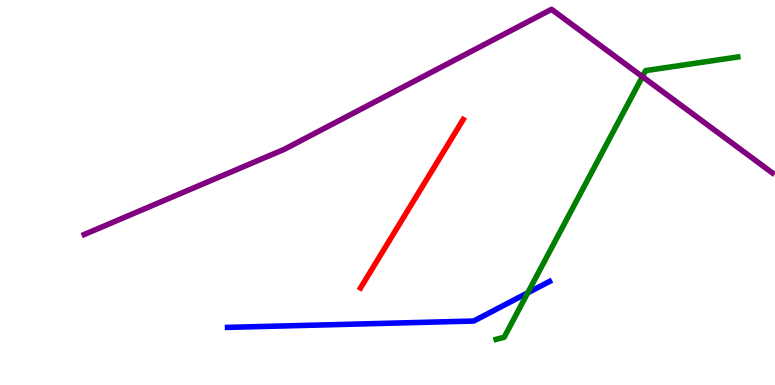[{'lines': ['blue', 'red'], 'intersections': []}, {'lines': ['green', 'red'], 'intersections': []}, {'lines': ['purple', 'red'], 'intersections': []}, {'lines': ['blue', 'green'], 'intersections': [{'x': 6.81, 'y': 2.39}]}, {'lines': ['blue', 'purple'], 'intersections': []}, {'lines': ['green', 'purple'], 'intersections': [{'x': 8.29, 'y': 8.01}]}]